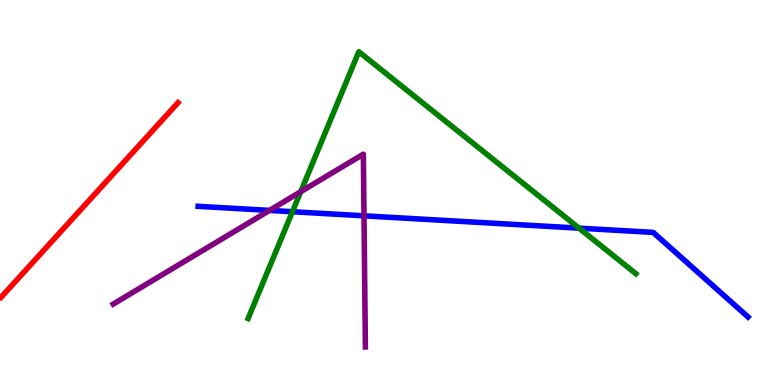[{'lines': ['blue', 'red'], 'intersections': []}, {'lines': ['green', 'red'], 'intersections': []}, {'lines': ['purple', 'red'], 'intersections': []}, {'lines': ['blue', 'green'], 'intersections': [{'x': 3.77, 'y': 4.5}, {'x': 7.47, 'y': 4.07}]}, {'lines': ['blue', 'purple'], 'intersections': [{'x': 3.48, 'y': 4.53}, {'x': 4.7, 'y': 4.39}]}, {'lines': ['green', 'purple'], 'intersections': [{'x': 3.88, 'y': 5.02}]}]